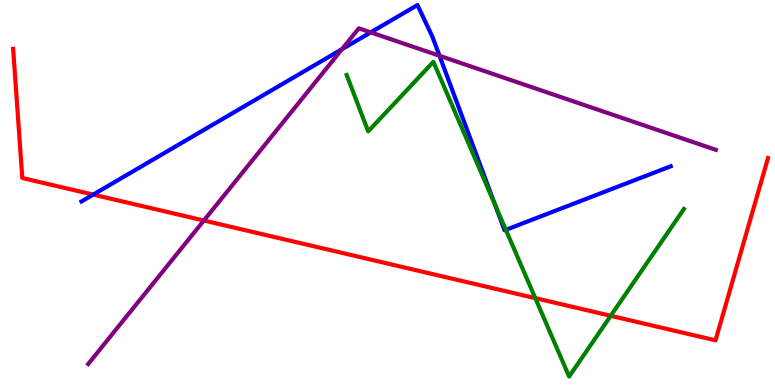[{'lines': ['blue', 'red'], 'intersections': [{'x': 1.2, 'y': 4.95}]}, {'lines': ['green', 'red'], 'intersections': [{'x': 6.91, 'y': 2.26}, {'x': 7.88, 'y': 1.8}]}, {'lines': ['purple', 'red'], 'intersections': [{'x': 2.63, 'y': 4.27}]}, {'lines': ['blue', 'green'], 'intersections': [{'x': 6.39, 'y': 4.68}, {'x': 6.53, 'y': 4.03}]}, {'lines': ['blue', 'purple'], 'intersections': [{'x': 4.41, 'y': 8.72}, {'x': 4.78, 'y': 9.16}, {'x': 5.67, 'y': 8.55}]}, {'lines': ['green', 'purple'], 'intersections': []}]